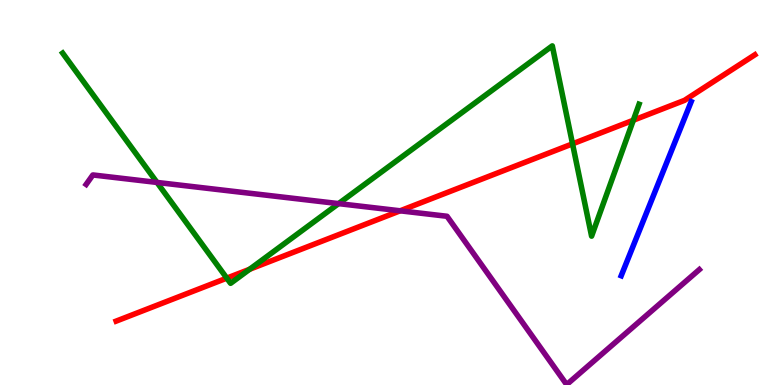[{'lines': ['blue', 'red'], 'intersections': []}, {'lines': ['green', 'red'], 'intersections': [{'x': 2.93, 'y': 2.78}, {'x': 3.22, 'y': 3.01}, {'x': 7.39, 'y': 6.26}, {'x': 8.17, 'y': 6.88}]}, {'lines': ['purple', 'red'], 'intersections': [{'x': 5.16, 'y': 4.52}]}, {'lines': ['blue', 'green'], 'intersections': []}, {'lines': ['blue', 'purple'], 'intersections': []}, {'lines': ['green', 'purple'], 'intersections': [{'x': 2.03, 'y': 5.26}, {'x': 4.37, 'y': 4.71}]}]